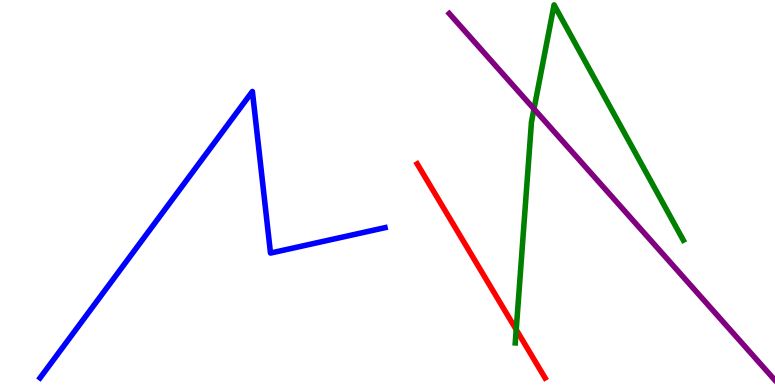[{'lines': ['blue', 'red'], 'intersections': []}, {'lines': ['green', 'red'], 'intersections': [{'x': 6.66, 'y': 1.44}]}, {'lines': ['purple', 'red'], 'intersections': []}, {'lines': ['blue', 'green'], 'intersections': []}, {'lines': ['blue', 'purple'], 'intersections': []}, {'lines': ['green', 'purple'], 'intersections': [{'x': 6.89, 'y': 7.17}]}]